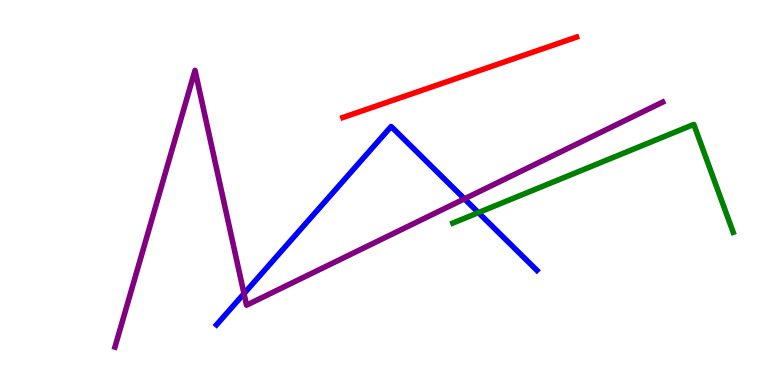[{'lines': ['blue', 'red'], 'intersections': []}, {'lines': ['green', 'red'], 'intersections': []}, {'lines': ['purple', 'red'], 'intersections': []}, {'lines': ['blue', 'green'], 'intersections': [{'x': 6.17, 'y': 4.48}]}, {'lines': ['blue', 'purple'], 'intersections': [{'x': 3.15, 'y': 2.37}, {'x': 5.99, 'y': 4.84}]}, {'lines': ['green', 'purple'], 'intersections': []}]